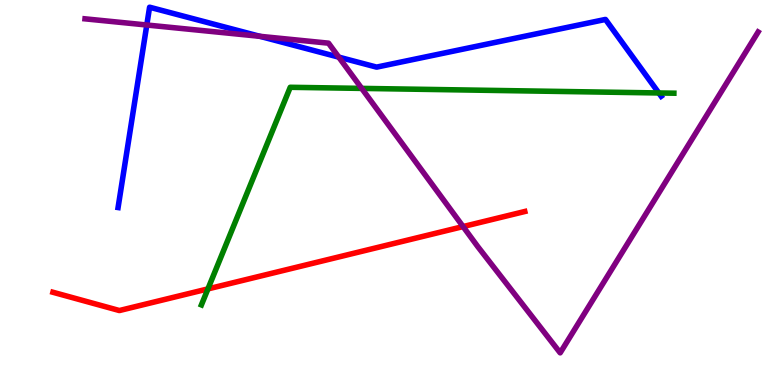[{'lines': ['blue', 'red'], 'intersections': []}, {'lines': ['green', 'red'], 'intersections': [{'x': 2.68, 'y': 2.5}]}, {'lines': ['purple', 'red'], 'intersections': [{'x': 5.98, 'y': 4.11}]}, {'lines': ['blue', 'green'], 'intersections': [{'x': 8.5, 'y': 7.59}]}, {'lines': ['blue', 'purple'], 'intersections': [{'x': 1.89, 'y': 9.35}, {'x': 3.35, 'y': 9.06}, {'x': 4.37, 'y': 8.52}]}, {'lines': ['green', 'purple'], 'intersections': [{'x': 4.67, 'y': 7.7}]}]